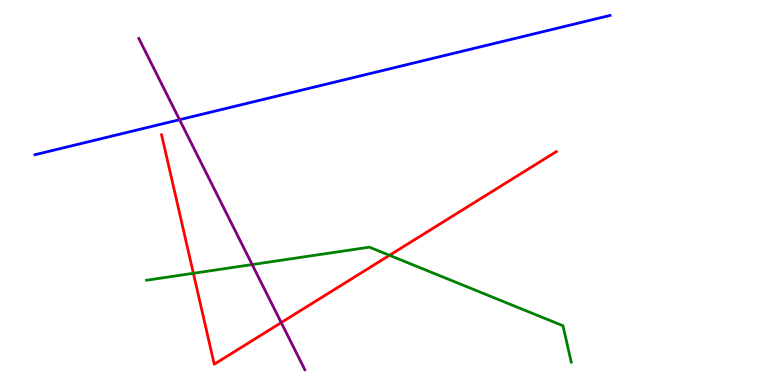[{'lines': ['blue', 'red'], 'intersections': []}, {'lines': ['green', 'red'], 'intersections': [{'x': 2.5, 'y': 2.9}, {'x': 5.03, 'y': 3.37}]}, {'lines': ['purple', 'red'], 'intersections': [{'x': 3.63, 'y': 1.62}]}, {'lines': ['blue', 'green'], 'intersections': []}, {'lines': ['blue', 'purple'], 'intersections': [{'x': 2.32, 'y': 6.89}]}, {'lines': ['green', 'purple'], 'intersections': [{'x': 3.25, 'y': 3.13}]}]